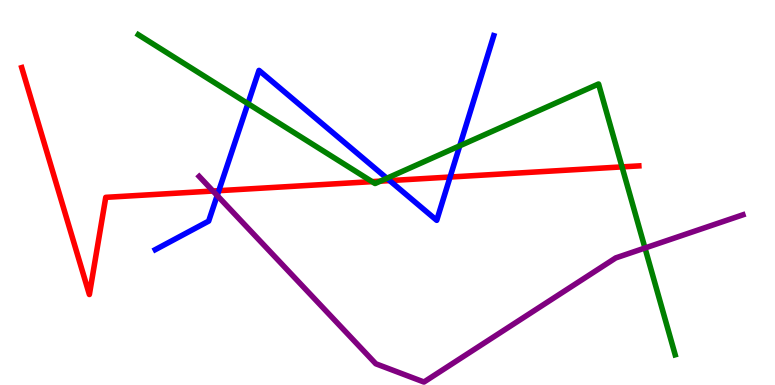[{'lines': ['blue', 'red'], 'intersections': [{'x': 2.82, 'y': 5.05}, {'x': 5.03, 'y': 5.31}, {'x': 5.81, 'y': 5.4}]}, {'lines': ['green', 'red'], 'intersections': [{'x': 4.8, 'y': 5.28}, {'x': 4.91, 'y': 5.29}, {'x': 8.03, 'y': 5.67}]}, {'lines': ['purple', 'red'], 'intersections': [{'x': 2.75, 'y': 5.04}]}, {'lines': ['blue', 'green'], 'intersections': [{'x': 3.2, 'y': 7.31}, {'x': 4.99, 'y': 5.37}, {'x': 5.93, 'y': 6.21}]}, {'lines': ['blue', 'purple'], 'intersections': [{'x': 2.8, 'y': 4.92}]}, {'lines': ['green', 'purple'], 'intersections': [{'x': 8.32, 'y': 3.56}]}]